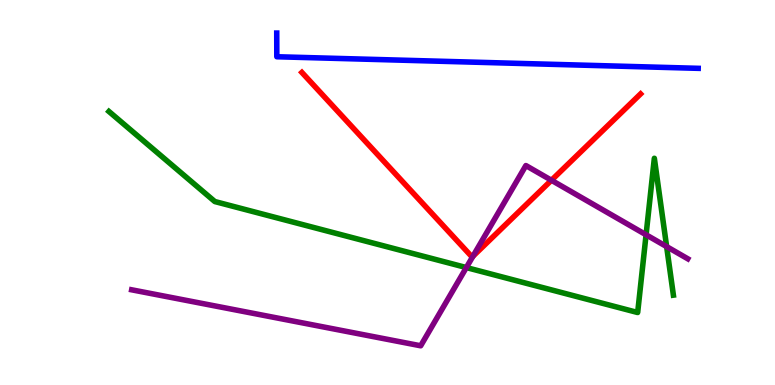[{'lines': ['blue', 'red'], 'intersections': []}, {'lines': ['green', 'red'], 'intersections': []}, {'lines': ['purple', 'red'], 'intersections': [{'x': 6.1, 'y': 3.34}, {'x': 7.12, 'y': 5.32}]}, {'lines': ['blue', 'green'], 'intersections': []}, {'lines': ['blue', 'purple'], 'intersections': []}, {'lines': ['green', 'purple'], 'intersections': [{'x': 6.02, 'y': 3.05}, {'x': 8.34, 'y': 3.9}, {'x': 8.6, 'y': 3.59}]}]